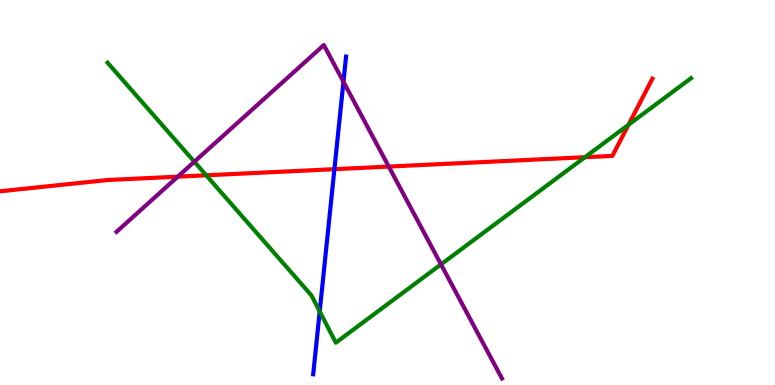[{'lines': ['blue', 'red'], 'intersections': [{'x': 4.32, 'y': 5.61}]}, {'lines': ['green', 'red'], 'intersections': [{'x': 2.66, 'y': 5.45}, {'x': 7.55, 'y': 5.92}, {'x': 8.11, 'y': 6.76}]}, {'lines': ['purple', 'red'], 'intersections': [{'x': 2.29, 'y': 5.41}, {'x': 5.02, 'y': 5.67}]}, {'lines': ['blue', 'green'], 'intersections': [{'x': 4.13, 'y': 1.91}]}, {'lines': ['blue', 'purple'], 'intersections': [{'x': 4.43, 'y': 7.88}]}, {'lines': ['green', 'purple'], 'intersections': [{'x': 2.51, 'y': 5.8}, {'x': 5.69, 'y': 3.13}]}]